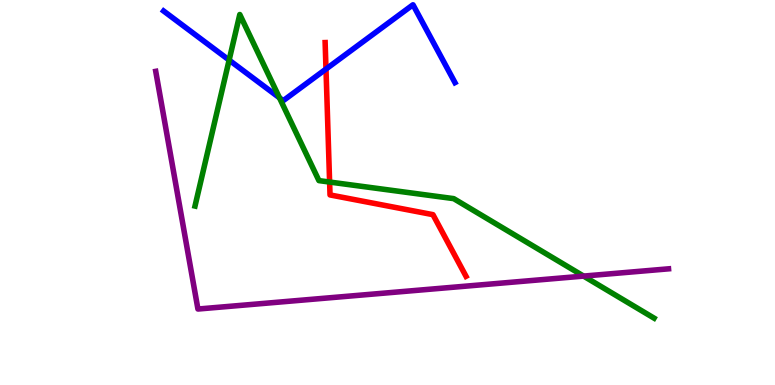[{'lines': ['blue', 'red'], 'intersections': [{'x': 4.21, 'y': 8.21}]}, {'lines': ['green', 'red'], 'intersections': [{'x': 4.25, 'y': 5.27}]}, {'lines': ['purple', 'red'], 'intersections': []}, {'lines': ['blue', 'green'], 'intersections': [{'x': 2.96, 'y': 8.44}, {'x': 3.61, 'y': 7.46}]}, {'lines': ['blue', 'purple'], 'intersections': []}, {'lines': ['green', 'purple'], 'intersections': [{'x': 7.53, 'y': 2.83}]}]